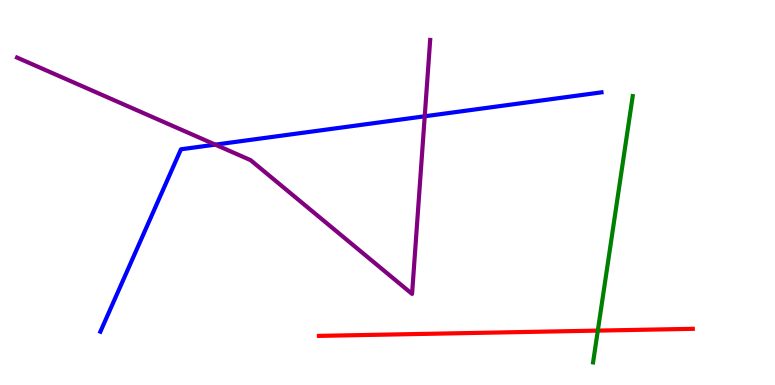[{'lines': ['blue', 'red'], 'intersections': []}, {'lines': ['green', 'red'], 'intersections': [{'x': 7.71, 'y': 1.41}]}, {'lines': ['purple', 'red'], 'intersections': []}, {'lines': ['blue', 'green'], 'intersections': []}, {'lines': ['blue', 'purple'], 'intersections': [{'x': 2.78, 'y': 6.24}, {'x': 5.48, 'y': 6.98}]}, {'lines': ['green', 'purple'], 'intersections': []}]